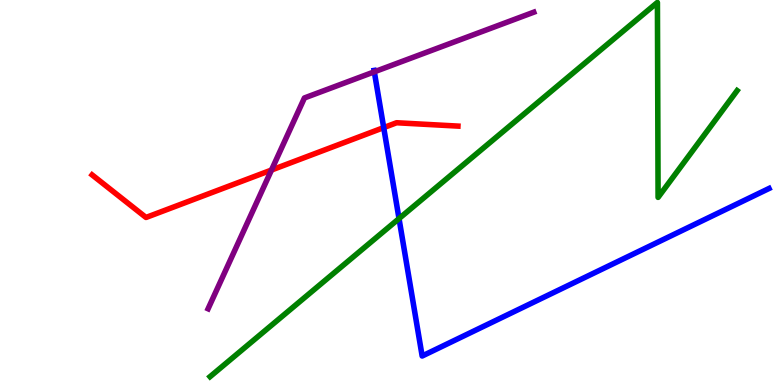[{'lines': ['blue', 'red'], 'intersections': [{'x': 4.95, 'y': 6.69}]}, {'lines': ['green', 'red'], 'intersections': []}, {'lines': ['purple', 'red'], 'intersections': [{'x': 3.5, 'y': 5.58}]}, {'lines': ['blue', 'green'], 'intersections': [{'x': 5.15, 'y': 4.32}]}, {'lines': ['blue', 'purple'], 'intersections': [{'x': 4.83, 'y': 8.13}]}, {'lines': ['green', 'purple'], 'intersections': []}]